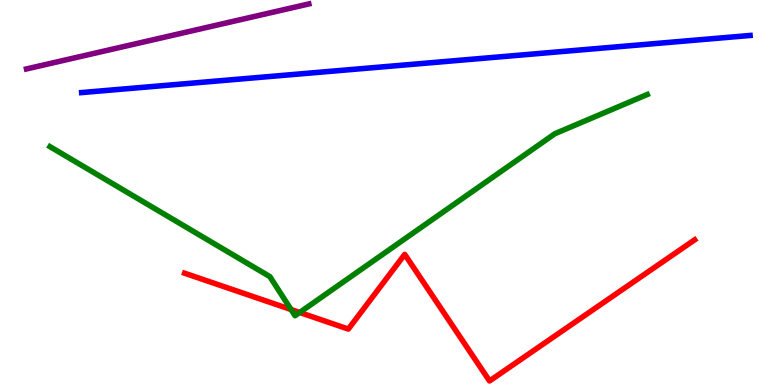[{'lines': ['blue', 'red'], 'intersections': []}, {'lines': ['green', 'red'], 'intersections': [{'x': 3.76, 'y': 1.96}, {'x': 3.87, 'y': 1.88}]}, {'lines': ['purple', 'red'], 'intersections': []}, {'lines': ['blue', 'green'], 'intersections': []}, {'lines': ['blue', 'purple'], 'intersections': []}, {'lines': ['green', 'purple'], 'intersections': []}]